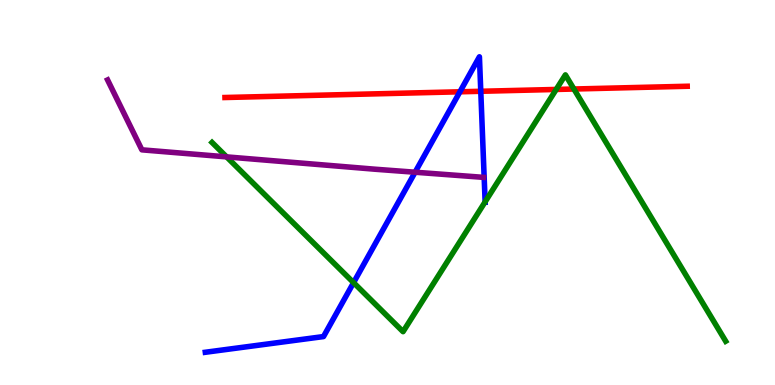[{'lines': ['blue', 'red'], 'intersections': [{'x': 5.93, 'y': 7.62}, {'x': 6.2, 'y': 7.63}]}, {'lines': ['green', 'red'], 'intersections': [{'x': 7.18, 'y': 7.68}, {'x': 7.41, 'y': 7.69}]}, {'lines': ['purple', 'red'], 'intersections': []}, {'lines': ['blue', 'green'], 'intersections': [{'x': 4.56, 'y': 2.66}, {'x': 6.26, 'y': 4.76}]}, {'lines': ['blue', 'purple'], 'intersections': [{'x': 5.36, 'y': 5.53}]}, {'lines': ['green', 'purple'], 'intersections': [{'x': 2.92, 'y': 5.93}]}]